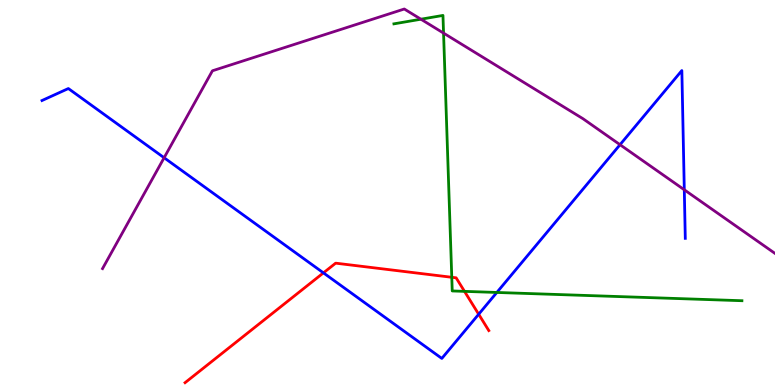[{'lines': ['blue', 'red'], 'intersections': [{'x': 4.17, 'y': 2.91}, {'x': 6.18, 'y': 1.84}]}, {'lines': ['green', 'red'], 'intersections': [{'x': 5.83, 'y': 2.8}, {'x': 5.99, 'y': 2.43}]}, {'lines': ['purple', 'red'], 'intersections': []}, {'lines': ['blue', 'green'], 'intersections': [{'x': 6.41, 'y': 2.4}]}, {'lines': ['blue', 'purple'], 'intersections': [{'x': 2.12, 'y': 5.9}, {'x': 8.0, 'y': 6.24}, {'x': 8.83, 'y': 5.07}]}, {'lines': ['green', 'purple'], 'intersections': [{'x': 5.43, 'y': 9.5}, {'x': 5.72, 'y': 9.14}]}]